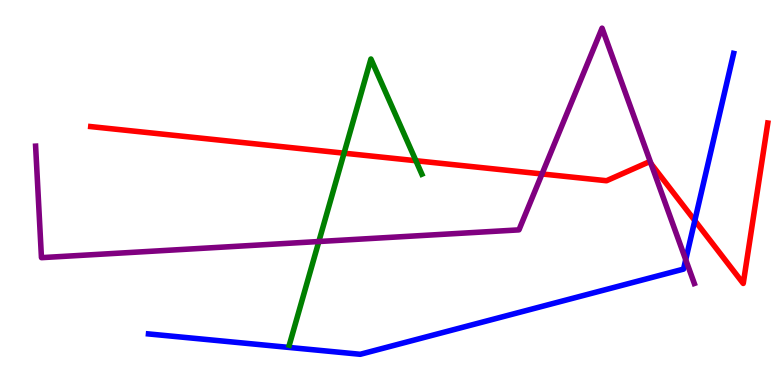[{'lines': ['blue', 'red'], 'intersections': [{'x': 8.97, 'y': 4.27}]}, {'lines': ['green', 'red'], 'intersections': [{'x': 4.44, 'y': 6.02}, {'x': 5.37, 'y': 5.83}]}, {'lines': ['purple', 'red'], 'intersections': [{'x': 6.99, 'y': 5.48}, {'x': 8.4, 'y': 5.75}]}, {'lines': ['blue', 'green'], 'intersections': []}, {'lines': ['blue', 'purple'], 'intersections': [{'x': 8.85, 'y': 3.25}]}, {'lines': ['green', 'purple'], 'intersections': [{'x': 4.11, 'y': 3.73}]}]